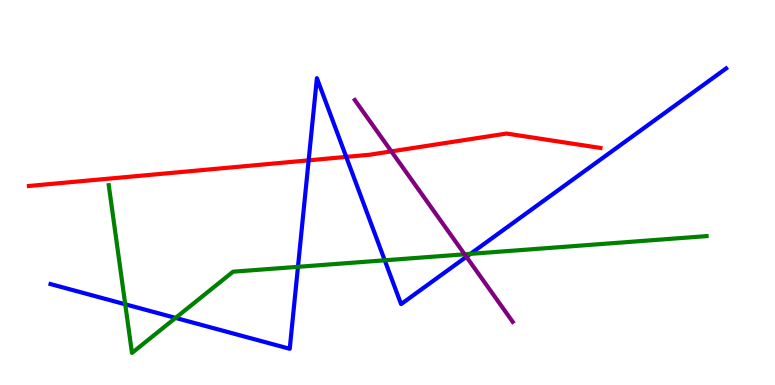[{'lines': ['blue', 'red'], 'intersections': [{'x': 3.98, 'y': 5.84}, {'x': 4.47, 'y': 5.93}]}, {'lines': ['green', 'red'], 'intersections': []}, {'lines': ['purple', 'red'], 'intersections': [{'x': 5.05, 'y': 6.07}]}, {'lines': ['blue', 'green'], 'intersections': [{'x': 1.62, 'y': 2.1}, {'x': 2.27, 'y': 1.74}, {'x': 3.84, 'y': 3.07}, {'x': 4.96, 'y': 3.24}, {'x': 6.07, 'y': 3.41}]}, {'lines': ['blue', 'purple'], 'intersections': [{'x': 6.02, 'y': 3.33}]}, {'lines': ['green', 'purple'], 'intersections': [{'x': 6.0, 'y': 3.39}]}]